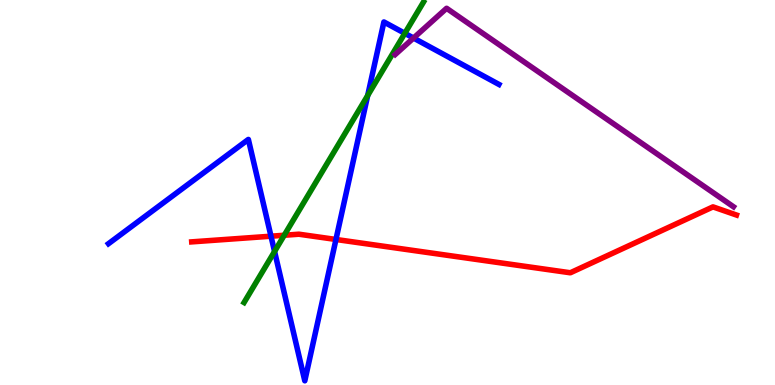[{'lines': ['blue', 'red'], 'intersections': [{'x': 3.5, 'y': 3.86}, {'x': 4.33, 'y': 3.78}]}, {'lines': ['green', 'red'], 'intersections': [{'x': 3.67, 'y': 3.89}]}, {'lines': ['purple', 'red'], 'intersections': []}, {'lines': ['blue', 'green'], 'intersections': [{'x': 3.54, 'y': 3.47}, {'x': 4.74, 'y': 7.52}, {'x': 5.22, 'y': 9.13}]}, {'lines': ['blue', 'purple'], 'intersections': [{'x': 5.34, 'y': 9.01}]}, {'lines': ['green', 'purple'], 'intersections': []}]